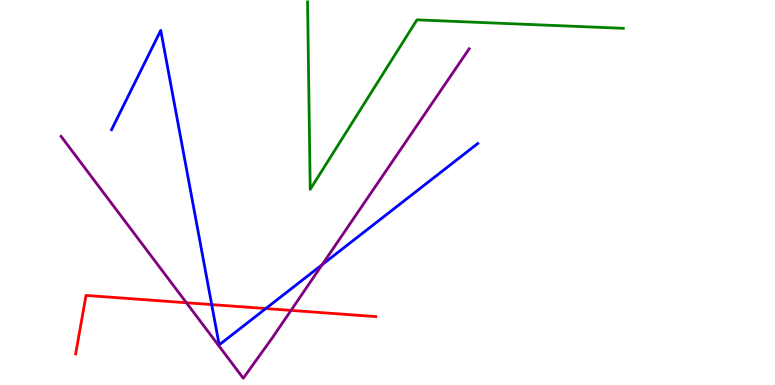[{'lines': ['blue', 'red'], 'intersections': [{'x': 2.73, 'y': 2.09}, {'x': 3.43, 'y': 1.99}]}, {'lines': ['green', 'red'], 'intersections': []}, {'lines': ['purple', 'red'], 'intersections': [{'x': 2.41, 'y': 2.14}, {'x': 3.76, 'y': 1.94}]}, {'lines': ['blue', 'green'], 'intersections': []}, {'lines': ['blue', 'purple'], 'intersections': [{'x': 4.16, 'y': 3.13}]}, {'lines': ['green', 'purple'], 'intersections': []}]